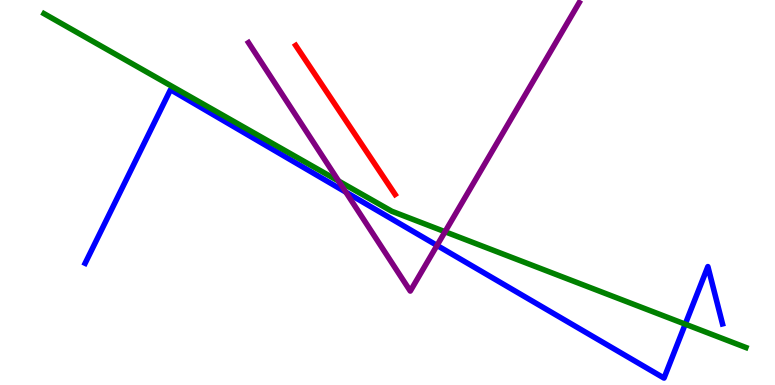[{'lines': ['blue', 'red'], 'intersections': []}, {'lines': ['green', 'red'], 'intersections': []}, {'lines': ['purple', 'red'], 'intersections': []}, {'lines': ['blue', 'green'], 'intersections': [{'x': 8.84, 'y': 1.58}]}, {'lines': ['blue', 'purple'], 'intersections': [{'x': 4.46, 'y': 5.01}, {'x': 5.64, 'y': 3.63}]}, {'lines': ['green', 'purple'], 'intersections': [{'x': 4.37, 'y': 5.3}, {'x': 5.74, 'y': 3.98}]}]